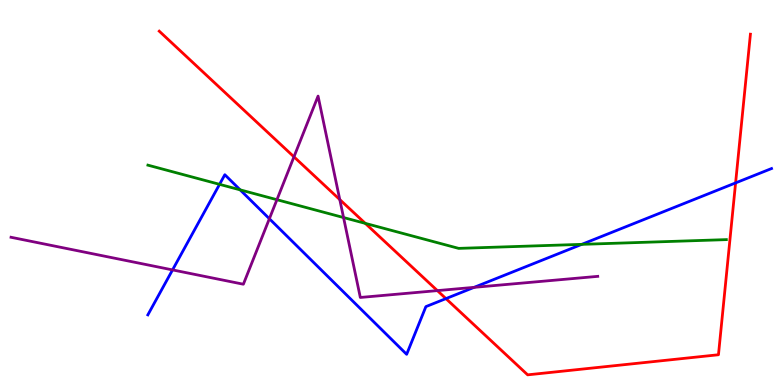[{'lines': ['blue', 'red'], 'intersections': [{'x': 5.75, 'y': 2.24}, {'x': 9.49, 'y': 5.25}]}, {'lines': ['green', 'red'], 'intersections': [{'x': 4.71, 'y': 4.2}]}, {'lines': ['purple', 'red'], 'intersections': [{'x': 3.79, 'y': 5.93}, {'x': 4.38, 'y': 4.82}, {'x': 5.64, 'y': 2.45}]}, {'lines': ['blue', 'green'], 'intersections': [{'x': 2.83, 'y': 5.21}, {'x': 3.1, 'y': 5.07}, {'x': 7.51, 'y': 3.65}]}, {'lines': ['blue', 'purple'], 'intersections': [{'x': 2.23, 'y': 2.99}, {'x': 3.48, 'y': 4.32}, {'x': 6.12, 'y': 2.54}]}, {'lines': ['green', 'purple'], 'intersections': [{'x': 3.57, 'y': 4.81}, {'x': 4.43, 'y': 4.35}]}]